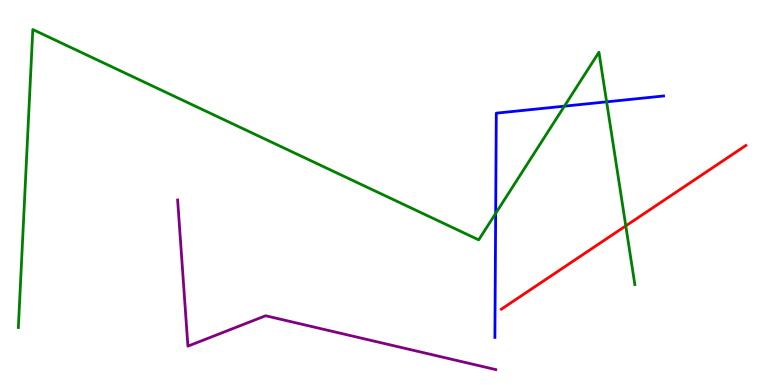[{'lines': ['blue', 'red'], 'intersections': []}, {'lines': ['green', 'red'], 'intersections': [{'x': 8.07, 'y': 4.13}]}, {'lines': ['purple', 'red'], 'intersections': []}, {'lines': ['blue', 'green'], 'intersections': [{'x': 6.4, 'y': 4.46}, {'x': 7.28, 'y': 7.24}, {'x': 7.83, 'y': 7.35}]}, {'lines': ['blue', 'purple'], 'intersections': []}, {'lines': ['green', 'purple'], 'intersections': []}]